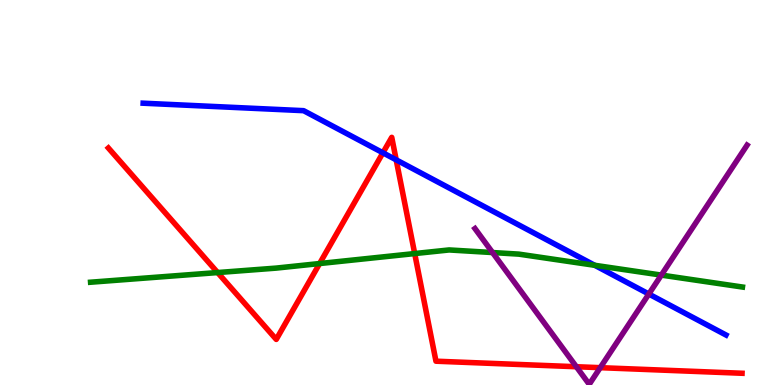[{'lines': ['blue', 'red'], 'intersections': [{'x': 4.94, 'y': 6.03}, {'x': 5.11, 'y': 5.85}]}, {'lines': ['green', 'red'], 'intersections': [{'x': 2.81, 'y': 2.92}, {'x': 4.12, 'y': 3.15}, {'x': 5.35, 'y': 3.41}]}, {'lines': ['purple', 'red'], 'intersections': [{'x': 7.44, 'y': 0.475}, {'x': 7.74, 'y': 0.45}]}, {'lines': ['blue', 'green'], 'intersections': [{'x': 7.67, 'y': 3.11}]}, {'lines': ['blue', 'purple'], 'intersections': [{'x': 8.37, 'y': 2.36}]}, {'lines': ['green', 'purple'], 'intersections': [{'x': 6.36, 'y': 3.44}, {'x': 8.53, 'y': 2.85}]}]